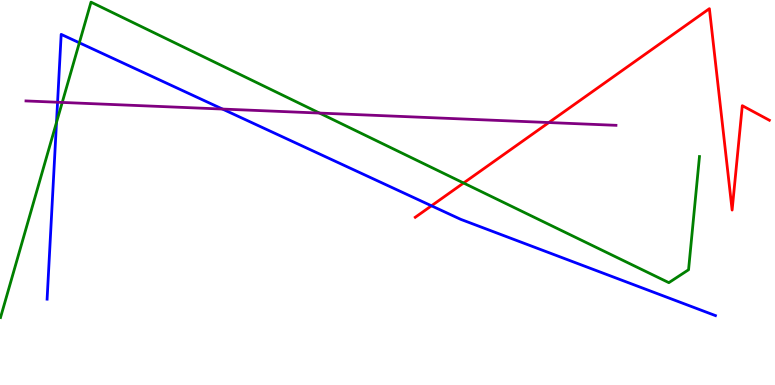[{'lines': ['blue', 'red'], 'intersections': [{'x': 5.57, 'y': 4.65}]}, {'lines': ['green', 'red'], 'intersections': [{'x': 5.98, 'y': 5.25}]}, {'lines': ['purple', 'red'], 'intersections': [{'x': 7.08, 'y': 6.82}]}, {'lines': ['blue', 'green'], 'intersections': [{'x': 0.729, 'y': 6.82}, {'x': 1.02, 'y': 8.89}]}, {'lines': ['blue', 'purple'], 'intersections': [{'x': 0.743, 'y': 7.34}, {'x': 2.87, 'y': 7.17}]}, {'lines': ['green', 'purple'], 'intersections': [{'x': 0.803, 'y': 7.34}, {'x': 4.12, 'y': 7.06}]}]